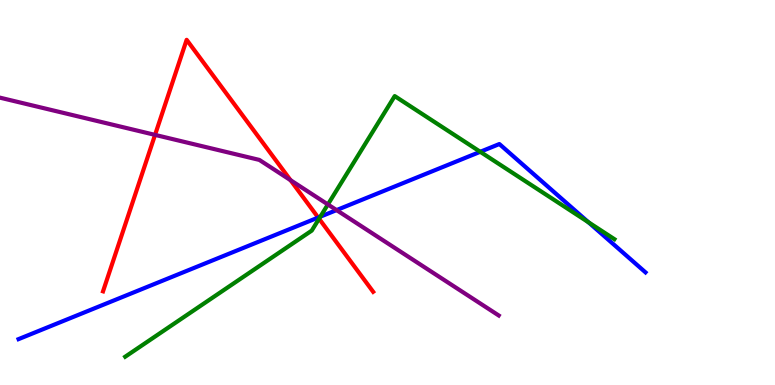[{'lines': ['blue', 'red'], 'intersections': [{'x': 4.11, 'y': 4.35}]}, {'lines': ['green', 'red'], 'intersections': [{'x': 4.12, 'y': 4.32}]}, {'lines': ['purple', 'red'], 'intersections': [{'x': 2.0, 'y': 6.5}, {'x': 3.75, 'y': 5.32}]}, {'lines': ['blue', 'green'], 'intersections': [{'x': 4.13, 'y': 4.37}, {'x': 6.2, 'y': 6.06}, {'x': 7.59, 'y': 4.23}]}, {'lines': ['blue', 'purple'], 'intersections': [{'x': 4.34, 'y': 4.54}]}, {'lines': ['green', 'purple'], 'intersections': [{'x': 4.23, 'y': 4.69}]}]